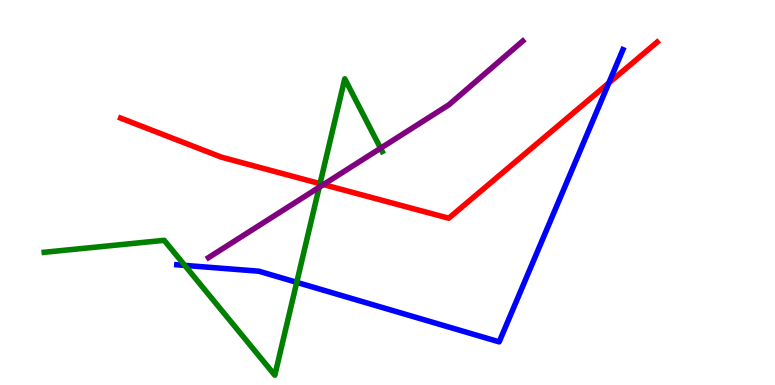[{'lines': ['blue', 'red'], 'intersections': [{'x': 7.86, 'y': 7.85}]}, {'lines': ['green', 'red'], 'intersections': [{'x': 4.13, 'y': 5.23}]}, {'lines': ['purple', 'red'], 'intersections': [{'x': 4.17, 'y': 5.21}]}, {'lines': ['blue', 'green'], 'intersections': [{'x': 2.38, 'y': 3.11}, {'x': 3.83, 'y': 2.67}]}, {'lines': ['blue', 'purple'], 'intersections': []}, {'lines': ['green', 'purple'], 'intersections': [{'x': 4.12, 'y': 5.14}, {'x': 4.91, 'y': 6.15}]}]